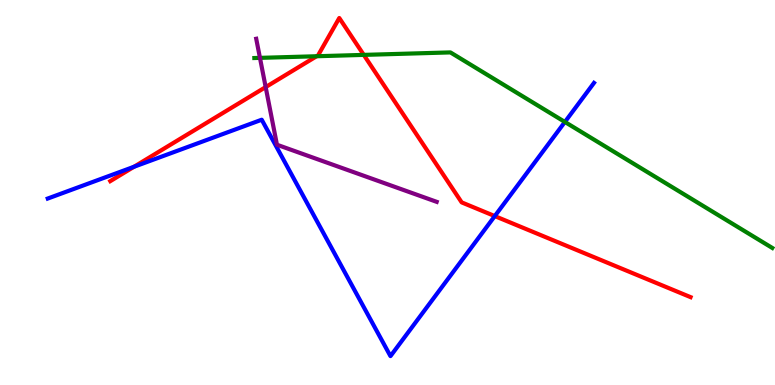[{'lines': ['blue', 'red'], 'intersections': [{'x': 1.73, 'y': 5.67}, {'x': 6.38, 'y': 4.39}]}, {'lines': ['green', 'red'], 'intersections': [{'x': 4.09, 'y': 8.54}, {'x': 4.69, 'y': 8.57}]}, {'lines': ['purple', 'red'], 'intersections': [{'x': 3.43, 'y': 7.74}]}, {'lines': ['blue', 'green'], 'intersections': [{'x': 7.29, 'y': 6.83}]}, {'lines': ['blue', 'purple'], 'intersections': []}, {'lines': ['green', 'purple'], 'intersections': [{'x': 3.35, 'y': 8.5}]}]